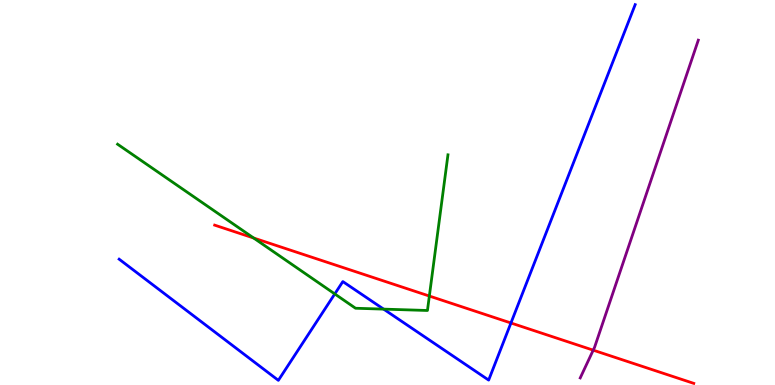[{'lines': ['blue', 'red'], 'intersections': [{'x': 6.59, 'y': 1.61}]}, {'lines': ['green', 'red'], 'intersections': [{'x': 3.27, 'y': 3.82}, {'x': 5.54, 'y': 2.31}]}, {'lines': ['purple', 'red'], 'intersections': [{'x': 7.65, 'y': 0.905}]}, {'lines': ['blue', 'green'], 'intersections': [{'x': 4.32, 'y': 2.37}, {'x': 4.95, 'y': 1.97}]}, {'lines': ['blue', 'purple'], 'intersections': []}, {'lines': ['green', 'purple'], 'intersections': []}]